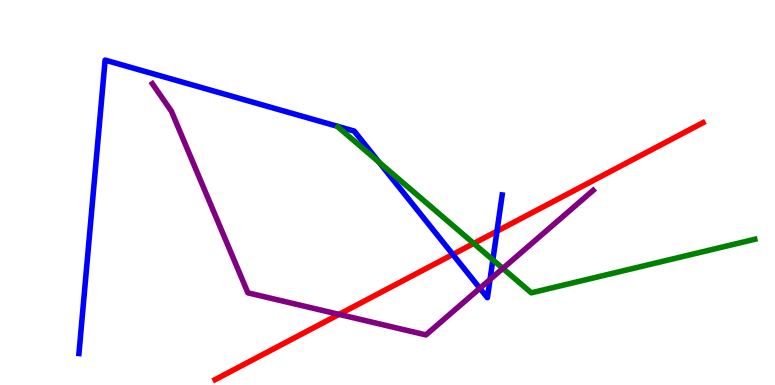[{'lines': ['blue', 'red'], 'intersections': [{'x': 5.84, 'y': 3.39}, {'x': 6.41, 'y': 3.99}]}, {'lines': ['green', 'red'], 'intersections': [{'x': 6.11, 'y': 3.68}]}, {'lines': ['purple', 'red'], 'intersections': [{'x': 4.37, 'y': 1.83}]}, {'lines': ['blue', 'green'], 'intersections': [{'x': 4.89, 'y': 5.78}, {'x': 6.36, 'y': 3.25}]}, {'lines': ['blue', 'purple'], 'intersections': [{'x': 6.19, 'y': 2.51}, {'x': 6.32, 'y': 2.74}]}, {'lines': ['green', 'purple'], 'intersections': [{'x': 6.49, 'y': 3.03}]}]